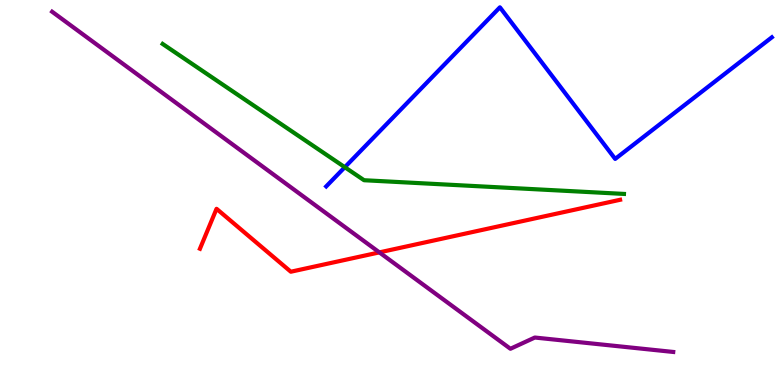[{'lines': ['blue', 'red'], 'intersections': []}, {'lines': ['green', 'red'], 'intersections': []}, {'lines': ['purple', 'red'], 'intersections': [{'x': 4.89, 'y': 3.44}]}, {'lines': ['blue', 'green'], 'intersections': [{'x': 4.45, 'y': 5.66}]}, {'lines': ['blue', 'purple'], 'intersections': []}, {'lines': ['green', 'purple'], 'intersections': []}]